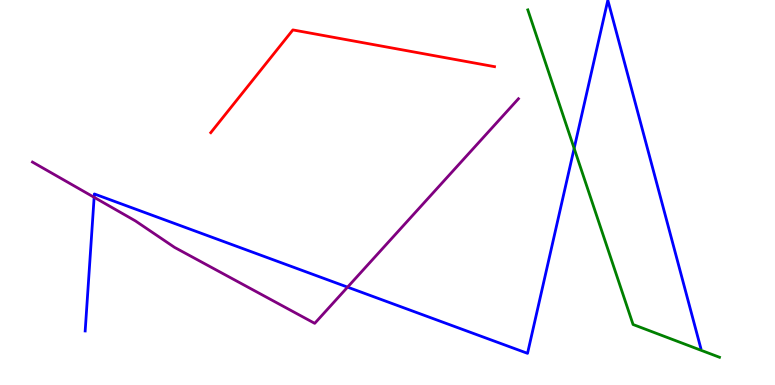[{'lines': ['blue', 'red'], 'intersections': []}, {'lines': ['green', 'red'], 'intersections': []}, {'lines': ['purple', 'red'], 'intersections': []}, {'lines': ['blue', 'green'], 'intersections': [{'x': 7.41, 'y': 6.15}]}, {'lines': ['blue', 'purple'], 'intersections': [{'x': 1.21, 'y': 4.87}, {'x': 4.48, 'y': 2.54}]}, {'lines': ['green', 'purple'], 'intersections': []}]